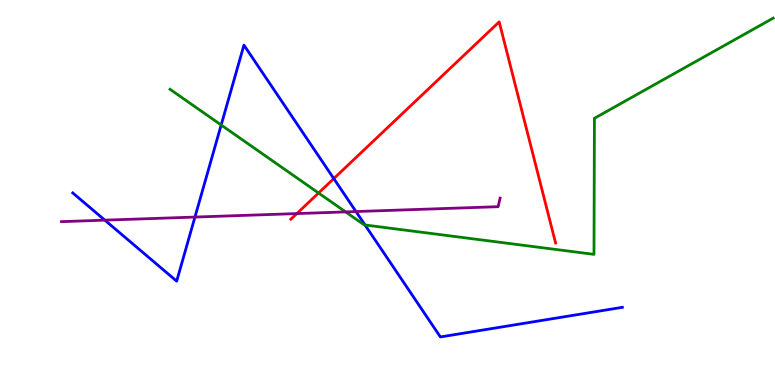[{'lines': ['blue', 'red'], 'intersections': [{'x': 4.31, 'y': 5.36}]}, {'lines': ['green', 'red'], 'intersections': [{'x': 4.11, 'y': 4.99}]}, {'lines': ['purple', 'red'], 'intersections': [{'x': 3.83, 'y': 4.45}]}, {'lines': ['blue', 'green'], 'intersections': [{'x': 2.85, 'y': 6.75}, {'x': 4.71, 'y': 4.16}]}, {'lines': ['blue', 'purple'], 'intersections': [{'x': 1.35, 'y': 4.28}, {'x': 2.52, 'y': 4.36}, {'x': 4.59, 'y': 4.51}]}, {'lines': ['green', 'purple'], 'intersections': [{'x': 4.46, 'y': 4.5}]}]